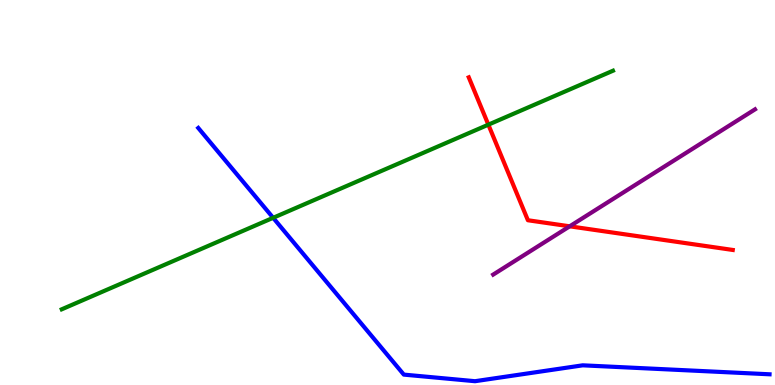[{'lines': ['blue', 'red'], 'intersections': []}, {'lines': ['green', 'red'], 'intersections': [{'x': 6.3, 'y': 6.76}]}, {'lines': ['purple', 'red'], 'intersections': [{'x': 7.35, 'y': 4.12}]}, {'lines': ['blue', 'green'], 'intersections': [{'x': 3.52, 'y': 4.34}]}, {'lines': ['blue', 'purple'], 'intersections': []}, {'lines': ['green', 'purple'], 'intersections': []}]